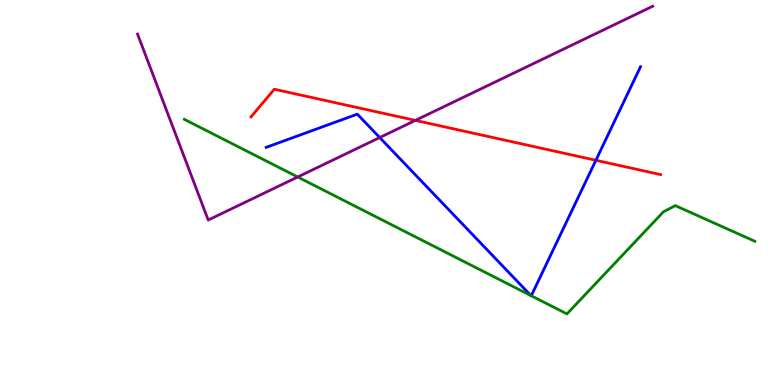[{'lines': ['blue', 'red'], 'intersections': [{'x': 7.69, 'y': 5.84}]}, {'lines': ['green', 'red'], 'intersections': []}, {'lines': ['purple', 'red'], 'intersections': [{'x': 5.36, 'y': 6.87}]}, {'lines': ['blue', 'green'], 'intersections': [{'x': 6.85, 'y': 2.32}, {'x': 6.86, 'y': 2.32}]}, {'lines': ['blue', 'purple'], 'intersections': [{'x': 4.9, 'y': 6.43}]}, {'lines': ['green', 'purple'], 'intersections': [{'x': 3.84, 'y': 5.4}]}]